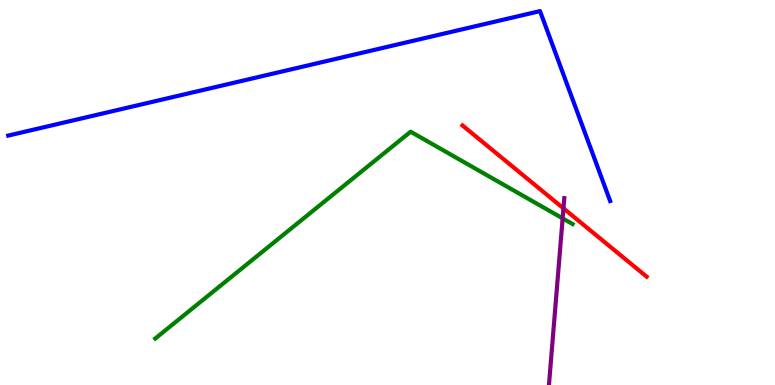[{'lines': ['blue', 'red'], 'intersections': []}, {'lines': ['green', 'red'], 'intersections': []}, {'lines': ['purple', 'red'], 'intersections': [{'x': 7.27, 'y': 4.59}]}, {'lines': ['blue', 'green'], 'intersections': []}, {'lines': ['blue', 'purple'], 'intersections': []}, {'lines': ['green', 'purple'], 'intersections': [{'x': 7.26, 'y': 4.33}]}]